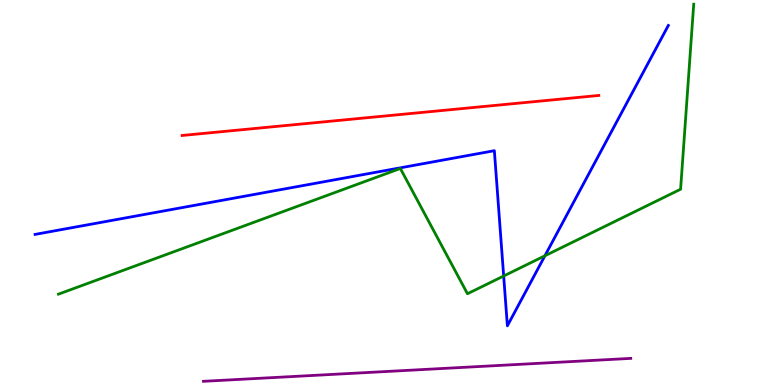[{'lines': ['blue', 'red'], 'intersections': []}, {'lines': ['green', 'red'], 'intersections': []}, {'lines': ['purple', 'red'], 'intersections': []}, {'lines': ['blue', 'green'], 'intersections': [{'x': 6.5, 'y': 2.83}, {'x': 7.03, 'y': 3.36}]}, {'lines': ['blue', 'purple'], 'intersections': []}, {'lines': ['green', 'purple'], 'intersections': []}]